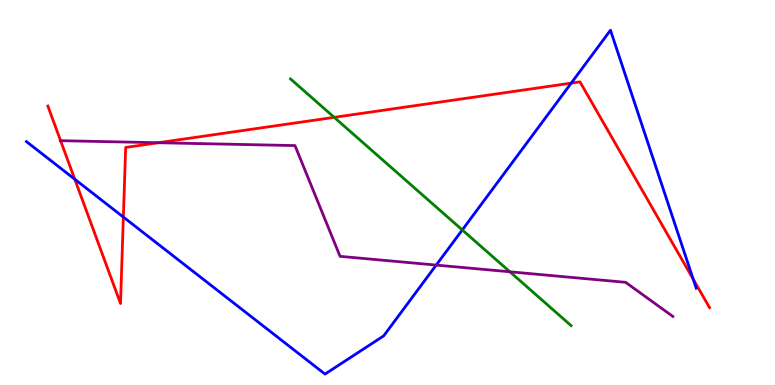[{'lines': ['blue', 'red'], 'intersections': [{'x': 0.965, 'y': 5.34}, {'x': 1.59, 'y': 4.36}, {'x': 7.37, 'y': 7.84}, {'x': 8.94, 'y': 2.75}]}, {'lines': ['green', 'red'], 'intersections': [{'x': 4.31, 'y': 6.95}]}, {'lines': ['purple', 'red'], 'intersections': [{'x': 0.782, 'y': 6.35}, {'x': 2.04, 'y': 6.29}]}, {'lines': ['blue', 'green'], 'intersections': [{'x': 5.96, 'y': 4.03}]}, {'lines': ['blue', 'purple'], 'intersections': [{'x': 5.63, 'y': 3.11}]}, {'lines': ['green', 'purple'], 'intersections': [{'x': 6.58, 'y': 2.94}]}]